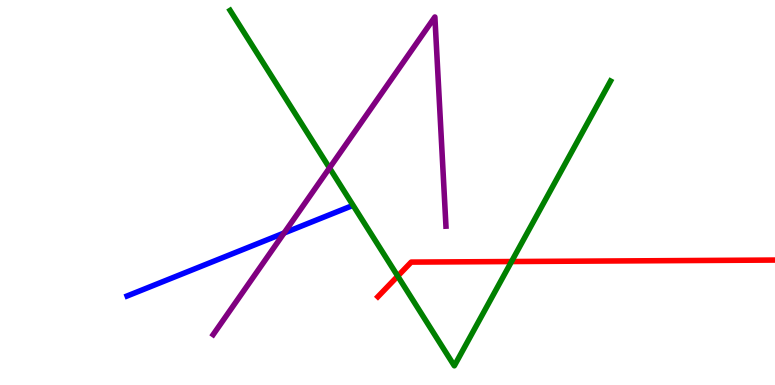[{'lines': ['blue', 'red'], 'intersections': []}, {'lines': ['green', 'red'], 'intersections': [{'x': 5.13, 'y': 2.83}, {'x': 6.6, 'y': 3.21}]}, {'lines': ['purple', 'red'], 'intersections': []}, {'lines': ['blue', 'green'], 'intersections': []}, {'lines': ['blue', 'purple'], 'intersections': [{'x': 3.67, 'y': 3.95}]}, {'lines': ['green', 'purple'], 'intersections': [{'x': 4.25, 'y': 5.64}]}]